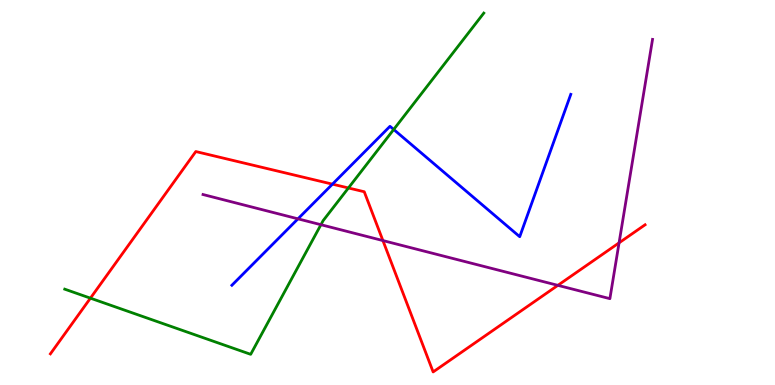[{'lines': ['blue', 'red'], 'intersections': [{'x': 4.29, 'y': 5.22}]}, {'lines': ['green', 'red'], 'intersections': [{'x': 1.17, 'y': 2.26}, {'x': 4.5, 'y': 5.12}]}, {'lines': ['purple', 'red'], 'intersections': [{'x': 4.94, 'y': 3.75}, {'x': 7.2, 'y': 2.59}, {'x': 7.99, 'y': 3.69}]}, {'lines': ['blue', 'green'], 'intersections': [{'x': 5.08, 'y': 6.64}]}, {'lines': ['blue', 'purple'], 'intersections': [{'x': 3.84, 'y': 4.32}]}, {'lines': ['green', 'purple'], 'intersections': [{'x': 4.14, 'y': 4.16}]}]